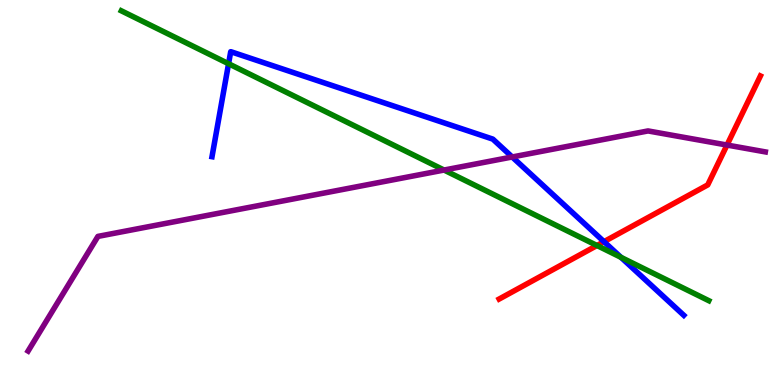[{'lines': ['blue', 'red'], 'intersections': [{'x': 7.79, 'y': 3.72}]}, {'lines': ['green', 'red'], 'intersections': [{'x': 7.7, 'y': 3.62}]}, {'lines': ['purple', 'red'], 'intersections': [{'x': 9.38, 'y': 6.23}]}, {'lines': ['blue', 'green'], 'intersections': [{'x': 2.95, 'y': 8.34}, {'x': 8.01, 'y': 3.32}]}, {'lines': ['blue', 'purple'], 'intersections': [{'x': 6.61, 'y': 5.92}]}, {'lines': ['green', 'purple'], 'intersections': [{'x': 5.73, 'y': 5.58}]}]